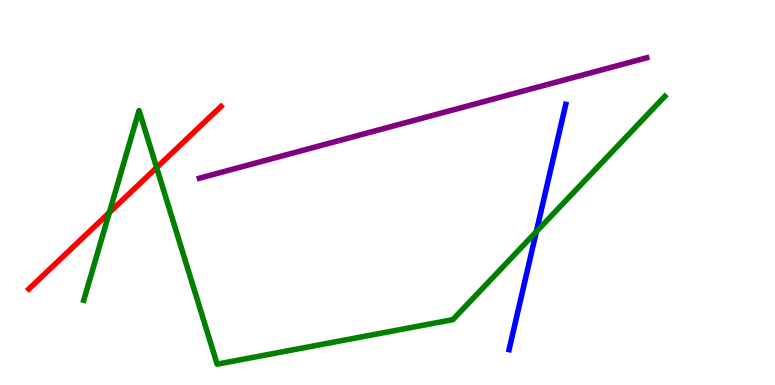[{'lines': ['blue', 'red'], 'intersections': []}, {'lines': ['green', 'red'], 'intersections': [{'x': 1.41, 'y': 4.48}, {'x': 2.02, 'y': 5.65}]}, {'lines': ['purple', 'red'], 'intersections': []}, {'lines': ['blue', 'green'], 'intersections': [{'x': 6.92, 'y': 3.98}]}, {'lines': ['blue', 'purple'], 'intersections': []}, {'lines': ['green', 'purple'], 'intersections': []}]